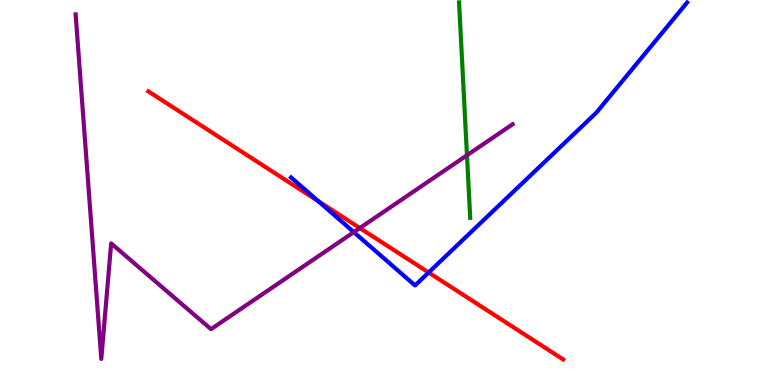[{'lines': ['blue', 'red'], 'intersections': [{'x': 4.11, 'y': 4.77}, {'x': 5.53, 'y': 2.92}]}, {'lines': ['green', 'red'], 'intersections': []}, {'lines': ['purple', 'red'], 'intersections': [{'x': 4.64, 'y': 4.08}]}, {'lines': ['blue', 'green'], 'intersections': []}, {'lines': ['blue', 'purple'], 'intersections': [{'x': 4.57, 'y': 3.97}]}, {'lines': ['green', 'purple'], 'intersections': [{'x': 6.03, 'y': 5.97}]}]